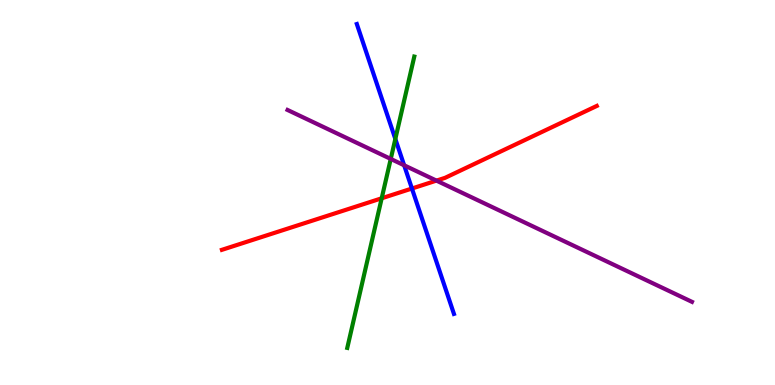[{'lines': ['blue', 'red'], 'intersections': [{'x': 5.32, 'y': 5.1}]}, {'lines': ['green', 'red'], 'intersections': [{'x': 4.93, 'y': 4.85}]}, {'lines': ['purple', 'red'], 'intersections': [{'x': 5.63, 'y': 5.31}]}, {'lines': ['blue', 'green'], 'intersections': [{'x': 5.1, 'y': 6.39}]}, {'lines': ['blue', 'purple'], 'intersections': [{'x': 5.21, 'y': 5.71}]}, {'lines': ['green', 'purple'], 'intersections': [{'x': 5.04, 'y': 5.87}]}]